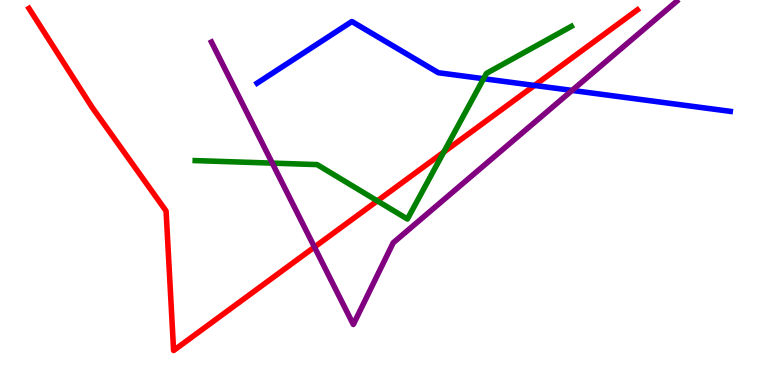[{'lines': ['blue', 'red'], 'intersections': [{'x': 6.9, 'y': 7.78}]}, {'lines': ['green', 'red'], 'intersections': [{'x': 4.87, 'y': 4.78}, {'x': 5.73, 'y': 6.05}]}, {'lines': ['purple', 'red'], 'intersections': [{'x': 4.06, 'y': 3.58}]}, {'lines': ['blue', 'green'], 'intersections': [{'x': 6.24, 'y': 7.96}]}, {'lines': ['blue', 'purple'], 'intersections': [{'x': 7.38, 'y': 7.65}]}, {'lines': ['green', 'purple'], 'intersections': [{'x': 3.51, 'y': 5.76}]}]